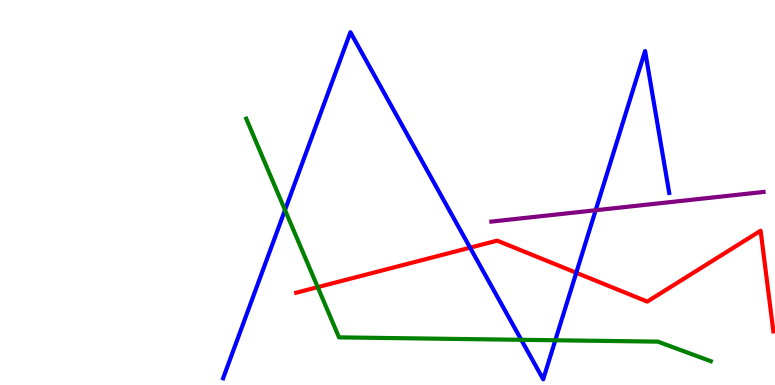[{'lines': ['blue', 'red'], 'intersections': [{'x': 6.07, 'y': 3.57}, {'x': 7.44, 'y': 2.92}]}, {'lines': ['green', 'red'], 'intersections': [{'x': 4.1, 'y': 2.54}]}, {'lines': ['purple', 'red'], 'intersections': []}, {'lines': ['blue', 'green'], 'intersections': [{'x': 3.68, 'y': 4.54}, {'x': 6.73, 'y': 1.17}, {'x': 7.17, 'y': 1.16}]}, {'lines': ['blue', 'purple'], 'intersections': [{'x': 7.69, 'y': 4.54}]}, {'lines': ['green', 'purple'], 'intersections': []}]